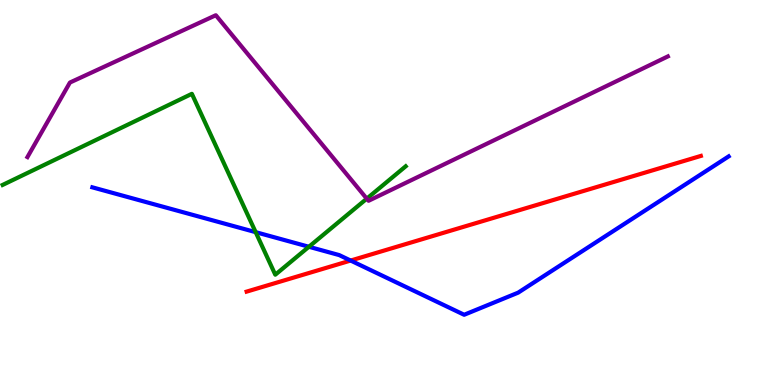[{'lines': ['blue', 'red'], 'intersections': [{'x': 4.52, 'y': 3.23}]}, {'lines': ['green', 'red'], 'intersections': []}, {'lines': ['purple', 'red'], 'intersections': []}, {'lines': ['blue', 'green'], 'intersections': [{'x': 3.3, 'y': 3.97}, {'x': 3.99, 'y': 3.59}]}, {'lines': ['blue', 'purple'], 'intersections': []}, {'lines': ['green', 'purple'], 'intersections': [{'x': 4.73, 'y': 4.84}]}]